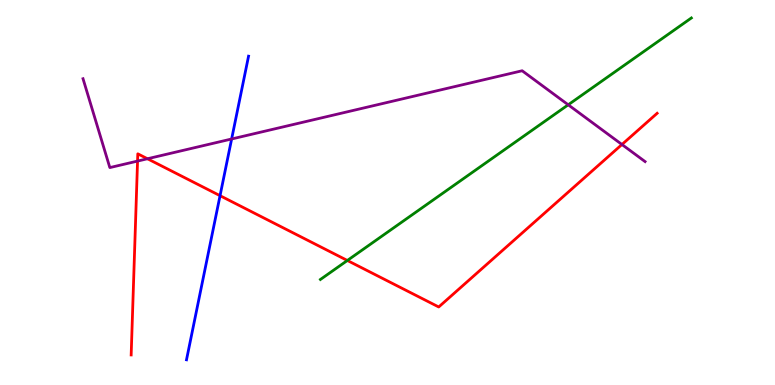[{'lines': ['blue', 'red'], 'intersections': [{'x': 2.84, 'y': 4.92}]}, {'lines': ['green', 'red'], 'intersections': [{'x': 4.48, 'y': 3.23}]}, {'lines': ['purple', 'red'], 'intersections': [{'x': 1.77, 'y': 5.82}, {'x': 1.9, 'y': 5.88}, {'x': 8.03, 'y': 6.25}]}, {'lines': ['blue', 'green'], 'intersections': []}, {'lines': ['blue', 'purple'], 'intersections': [{'x': 2.99, 'y': 6.39}]}, {'lines': ['green', 'purple'], 'intersections': [{'x': 7.33, 'y': 7.28}]}]